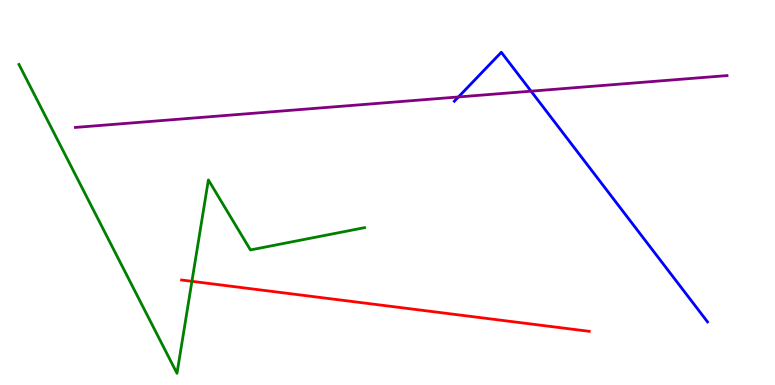[{'lines': ['blue', 'red'], 'intersections': []}, {'lines': ['green', 'red'], 'intersections': [{'x': 2.48, 'y': 2.69}]}, {'lines': ['purple', 'red'], 'intersections': []}, {'lines': ['blue', 'green'], 'intersections': []}, {'lines': ['blue', 'purple'], 'intersections': [{'x': 5.92, 'y': 7.48}, {'x': 6.85, 'y': 7.63}]}, {'lines': ['green', 'purple'], 'intersections': []}]